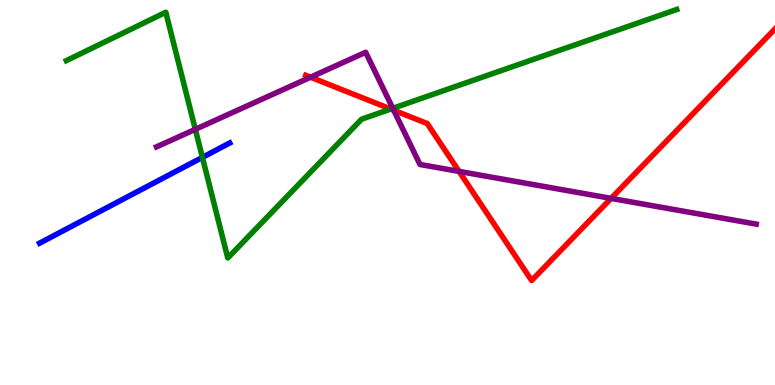[{'lines': ['blue', 'red'], 'intersections': []}, {'lines': ['green', 'red'], 'intersections': [{'x': 5.04, 'y': 7.17}]}, {'lines': ['purple', 'red'], 'intersections': [{'x': 4.01, 'y': 7.99}, {'x': 5.08, 'y': 7.14}, {'x': 5.92, 'y': 5.55}, {'x': 7.88, 'y': 4.85}]}, {'lines': ['blue', 'green'], 'intersections': [{'x': 2.61, 'y': 5.91}]}, {'lines': ['blue', 'purple'], 'intersections': []}, {'lines': ['green', 'purple'], 'intersections': [{'x': 2.52, 'y': 6.64}, {'x': 5.07, 'y': 7.19}]}]